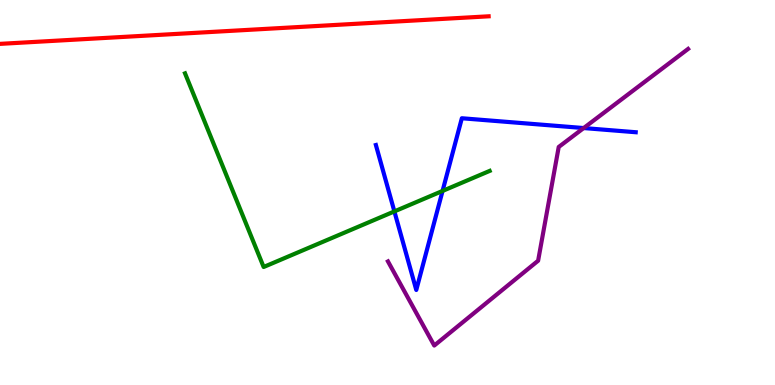[{'lines': ['blue', 'red'], 'intersections': []}, {'lines': ['green', 'red'], 'intersections': []}, {'lines': ['purple', 'red'], 'intersections': []}, {'lines': ['blue', 'green'], 'intersections': [{'x': 5.09, 'y': 4.51}, {'x': 5.71, 'y': 5.04}]}, {'lines': ['blue', 'purple'], 'intersections': [{'x': 7.53, 'y': 6.67}]}, {'lines': ['green', 'purple'], 'intersections': []}]